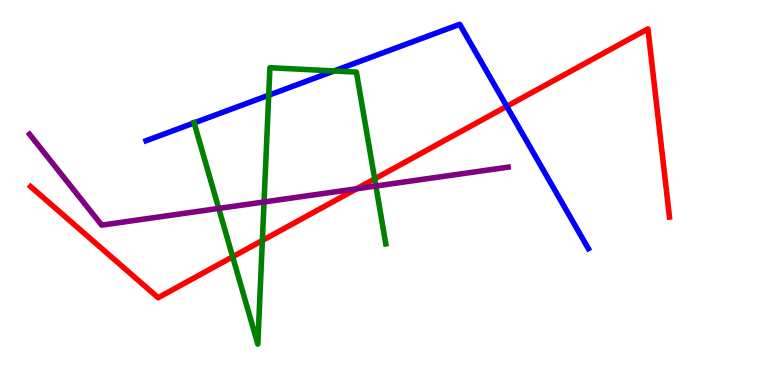[{'lines': ['blue', 'red'], 'intersections': [{'x': 6.54, 'y': 7.24}]}, {'lines': ['green', 'red'], 'intersections': [{'x': 3.0, 'y': 3.33}, {'x': 3.39, 'y': 3.75}, {'x': 4.83, 'y': 5.35}]}, {'lines': ['purple', 'red'], 'intersections': [{'x': 4.6, 'y': 5.1}]}, {'lines': ['blue', 'green'], 'intersections': [{'x': 2.5, 'y': 6.81}, {'x': 3.47, 'y': 7.53}, {'x': 4.31, 'y': 8.16}]}, {'lines': ['blue', 'purple'], 'intersections': []}, {'lines': ['green', 'purple'], 'intersections': [{'x': 2.82, 'y': 4.59}, {'x': 3.41, 'y': 4.75}, {'x': 4.85, 'y': 5.17}]}]